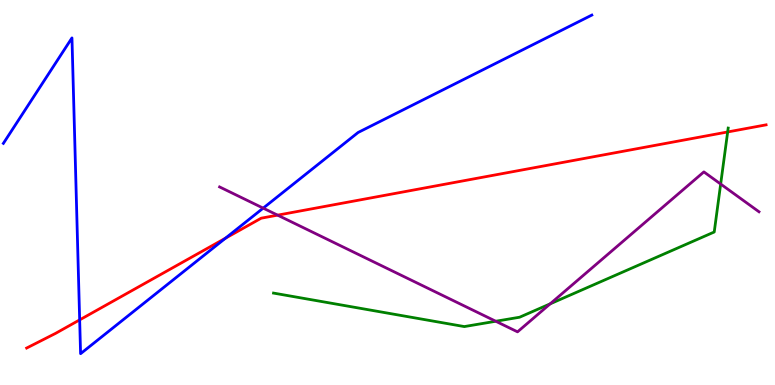[{'lines': ['blue', 'red'], 'intersections': [{'x': 1.03, 'y': 1.69}, {'x': 2.91, 'y': 3.81}]}, {'lines': ['green', 'red'], 'intersections': [{'x': 9.39, 'y': 6.57}]}, {'lines': ['purple', 'red'], 'intersections': [{'x': 3.58, 'y': 4.41}]}, {'lines': ['blue', 'green'], 'intersections': []}, {'lines': ['blue', 'purple'], 'intersections': [{'x': 3.4, 'y': 4.59}]}, {'lines': ['green', 'purple'], 'intersections': [{'x': 6.4, 'y': 1.66}, {'x': 7.1, 'y': 2.11}, {'x': 9.3, 'y': 5.22}]}]